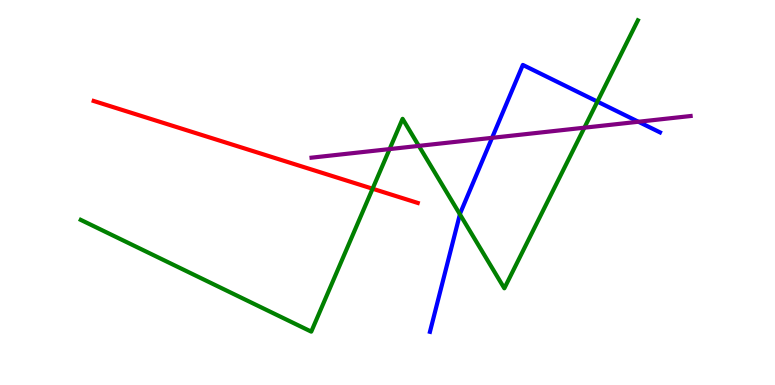[{'lines': ['blue', 'red'], 'intersections': []}, {'lines': ['green', 'red'], 'intersections': [{'x': 4.81, 'y': 5.1}]}, {'lines': ['purple', 'red'], 'intersections': []}, {'lines': ['blue', 'green'], 'intersections': [{'x': 5.93, 'y': 4.43}, {'x': 7.71, 'y': 7.36}]}, {'lines': ['blue', 'purple'], 'intersections': [{'x': 6.35, 'y': 6.42}, {'x': 8.24, 'y': 6.84}]}, {'lines': ['green', 'purple'], 'intersections': [{'x': 5.03, 'y': 6.13}, {'x': 5.4, 'y': 6.21}, {'x': 7.54, 'y': 6.68}]}]